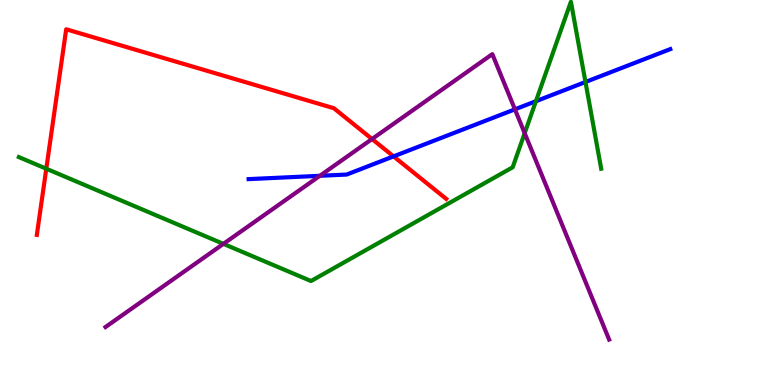[{'lines': ['blue', 'red'], 'intersections': [{'x': 5.08, 'y': 5.94}]}, {'lines': ['green', 'red'], 'intersections': [{'x': 0.597, 'y': 5.62}]}, {'lines': ['purple', 'red'], 'intersections': [{'x': 4.8, 'y': 6.39}]}, {'lines': ['blue', 'green'], 'intersections': [{'x': 6.92, 'y': 7.37}, {'x': 7.55, 'y': 7.87}]}, {'lines': ['blue', 'purple'], 'intersections': [{'x': 4.13, 'y': 5.43}, {'x': 6.64, 'y': 7.16}]}, {'lines': ['green', 'purple'], 'intersections': [{'x': 2.88, 'y': 3.67}, {'x': 6.77, 'y': 6.54}]}]